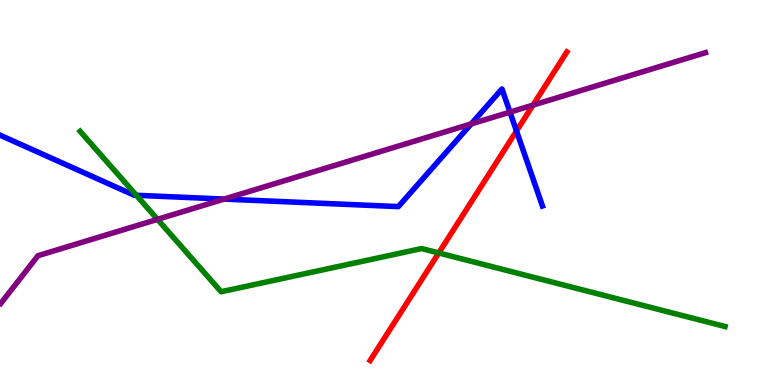[{'lines': ['blue', 'red'], 'intersections': [{'x': 6.66, 'y': 6.6}]}, {'lines': ['green', 'red'], 'intersections': [{'x': 5.66, 'y': 3.43}]}, {'lines': ['purple', 'red'], 'intersections': [{'x': 6.88, 'y': 7.27}]}, {'lines': ['blue', 'green'], 'intersections': [{'x': 1.76, 'y': 4.93}]}, {'lines': ['blue', 'purple'], 'intersections': [{'x': 2.89, 'y': 4.83}, {'x': 6.08, 'y': 6.78}, {'x': 6.58, 'y': 7.09}]}, {'lines': ['green', 'purple'], 'intersections': [{'x': 2.03, 'y': 4.3}]}]